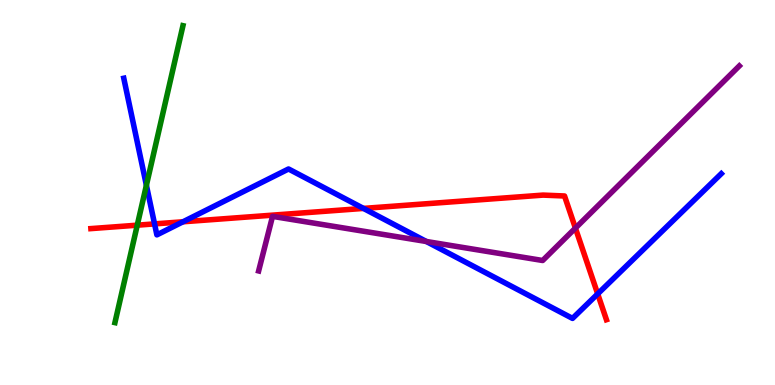[{'lines': ['blue', 'red'], 'intersections': [{'x': 1.99, 'y': 4.18}, {'x': 2.36, 'y': 4.24}, {'x': 4.69, 'y': 4.59}, {'x': 7.71, 'y': 2.37}]}, {'lines': ['green', 'red'], 'intersections': [{'x': 1.77, 'y': 4.15}]}, {'lines': ['purple', 'red'], 'intersections': [{'x': 7.42, 'y': 4.08}]}, {'lines': ['blue', 'green'], 'intersections': [{'x': 1.89, 'y': 5.19}]}, {'lines': ['blue', 'purple'], 'intersections': [{'x': 5.5, 'y': 3.73}]}, {'lines': ['green', 'purple'], 'intersections': []}]